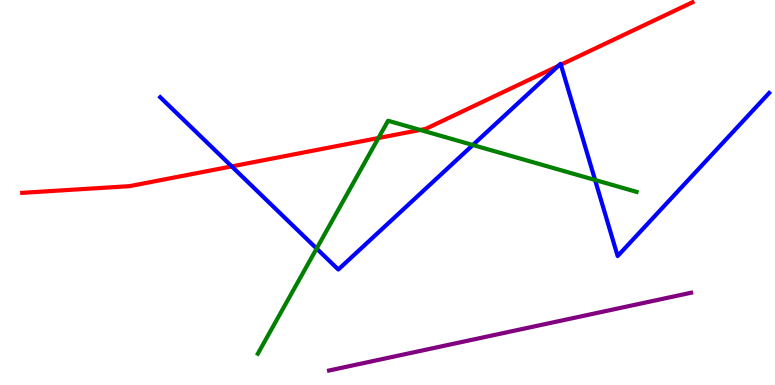[{'lines': ['blue', 'red'], 'intersections': [{'x': 2.99, 'y': 5.68}, {'x': 7.2, 'y': 8.29}, {'x': 7.24, 'y': 8.32}]}, {'lines': ['green', 'red'], 'intersections': [{'x': 4.88, 'y': 6.41}, {'x': 5.42, 'y': 6.62}]}, {'lines': ['purple', 'red'], 'intersections': []}, {'lines': ['blue', 'green'], 'intersections': [{'x': 4.09, 'y': 3.54}, {'x': 6.1, 'y': 6.23}, {'x': 7.68, 'y': 5.32}]}, {'lines': ['blue', 'purple'], 'intersections': []}, {'lines': ['green', 'purple'], 'intersections': []}]